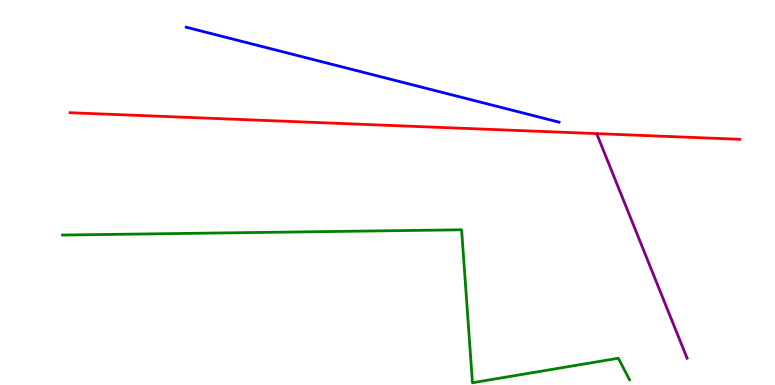[{'lines': ['blue', 'red'], 'intersections': []}, {'lines': ['green', 'red'], 'intersections': []}, {'lines': ['purple', 'red'], 'intersections': []}, {'lines': ['blue', 'green'], 'intersections': []}, {'lines': ['blue', 'purple'], 'intersections': []}, {'lines': ['green', 'purple'], 'intersections': []}]